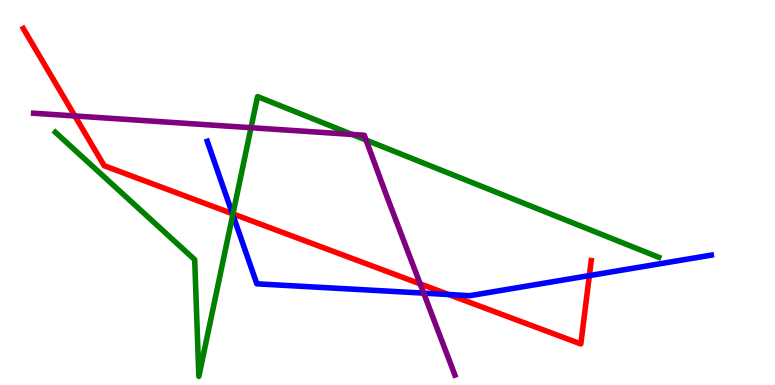[{'lines': ['blue', 'red'], 'intersections': [{'x': 3.0, 'y': 4.45}, {'x': 5.79, 'y': 2.35}, {'x': 7.6, 'y': 2.84}]}, {'lines': ['green', 'red'], 'intersections': [{'x': 3.01, 'y': 4.44}]}, {'lines': ['purple', 'red'], 'intersections': [{'x': 0.966, 'y': 6.99}, {'x': 5.42, 'y': 2.63}]}, {'lines': ['blue', 'green'], 'intersections': [{'x': 3.0, 'y': 4.42}]}, {'lines': ['blue', 'purple'], 'intersections': [{'x': 5.47, 'y': 2.39}]}, {'lines': ['green', 'purple'], 'intersections': [{'x': 3.24, 'y': 6.68}, {'x': 4.54, 'y': 6.51}, {'x': 4.72, 'y': 6.36}]}]